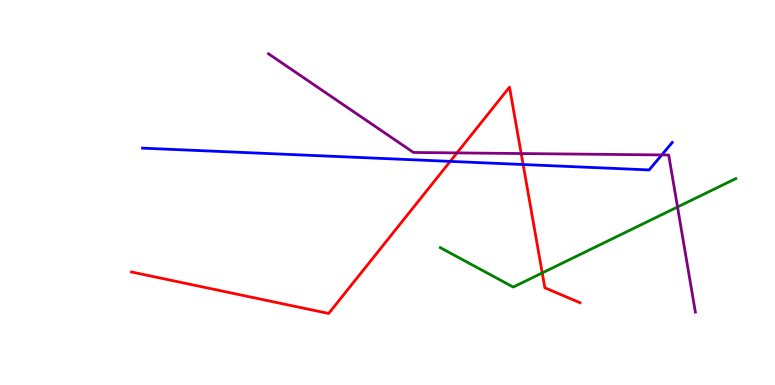[{'lines': ['blue', 'red'], 'intersections': [{'x': 5.81, 'y': 5.81}, {'x': 6.75, 'y': 5.73}]}, {'lines': ['green', 'red'], 'intersections': [{'x': 7.0, 'y': 2.91}]}, {'lines': ['purple', 'red'], 'intersections': [{'x': 5.9, 'y': 6.03}, {'x': 6.73, 'y': 6.01}]}, {'lines': ['blue', 'green'], 'intersections': []}, {'lines': ['blue', 'purple'], 'intersections': [{'x': 8.54, 'y': 5.98}]}, {'lines': ['green', 'purple'], 'intersections': [{'x': 8.74, 'y': 4.62}]}]